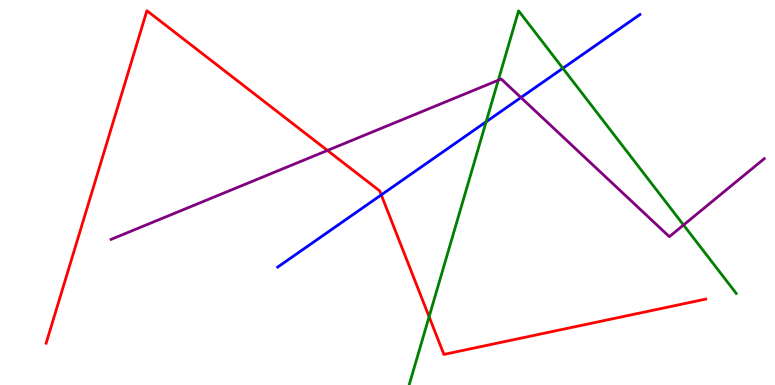[{'lines': ['blue', 'red'], 'intersections': [{'x': 4.92, 'y': 4.94}]}, {'lines': ['green', 'red'], 'intersections': [{'x': 5.54, 'y': 1.77}]}, {'lines': ['purple', 'red'], 'intersections': [{'x': 4.22, 'y': 6.09}]}, {'lines': ['blue', 'green'], 'intersections': [{'x': 6.27, 'y': 6.84}, {'x': 7.26, 'y': 8.23}]}, {'lines': ['blue', 'purple'], 'intersections': [{'x': 6.72, 'y': 7.47}]}, {'lines': ['green', 'purple'], 'intersections': [{'x': 6.43, 'y': 7.92}, {'x': 8.82, 'y': 4.16}]}]